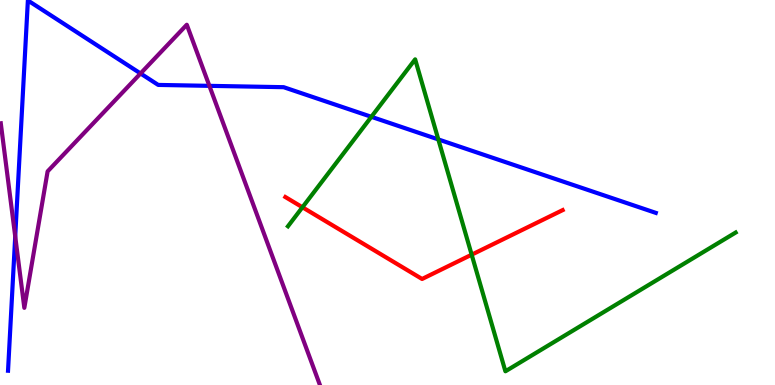[{'lines': ['blue', 'red'], 'intersections': []}, {'lines': ['green', 'red'], 'intersections': [{'x': 3.9, 'y': 4.62}, {'x': 6.09, 'y': 3.38}]}, {'lines': ['purple', 'red'], 'intersections': []}, {'lines': ['blue', 'green'], 'intersections': [{'x': 4.79, 'y': 6.97}, {'x': 5.66, 'y': 6.38}]}, {'lines': ['blue', 'purple'], 'intersections': [{'x': 0.196, 'y': 3.86}, {'x': 1.81, 'y': 8.09}, {'x': 2.7, 'y': 7.77}]}, {'lines': ['green', 'purple'], 'intersections': []}]